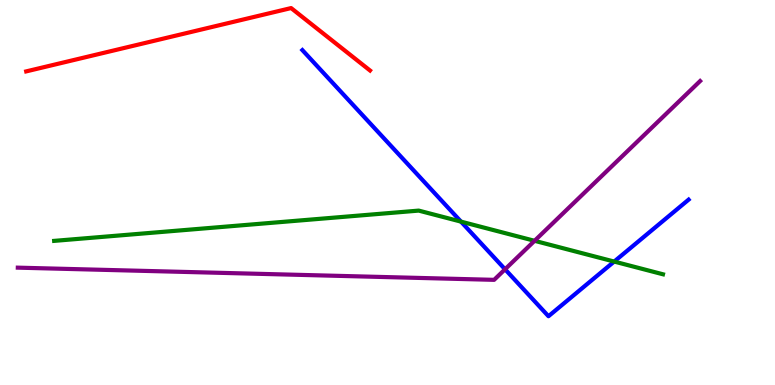[{'lines': ['blue', 'red'], 'intersections': []}, {'lines': ['green', 'red'], 'intersections': []}, {'lines': ['purple', 'red'], 'intersections': []}, {'lines': ['blue', 'green'], 'intersections': [{'x': 5.95, 'y': 4.24}, {'x': 7.92, 'y': 3.21}]}, {'lines': ['blue', 'purple'], 'intersections': [{'x': 6.52, 'y': 3.01}]}, {'lines': ['green', 'purple'], 'intersections': [{'x': 6.9, 'y': 3.75}]}]